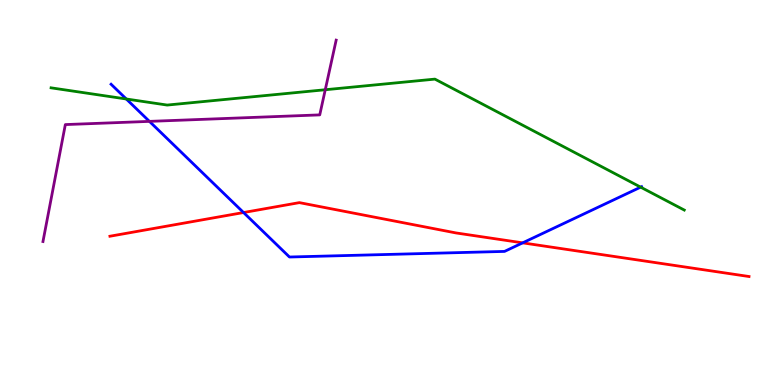[{'lines': ['blue', 'red'], 'intersections': [{'x': 3.14, 'y': 4.48}, {'x': 6.74, 'y': 3.69}]}, {'lines': ['green', 'red'], 'intersections': []}, {'lines': ['purple', 'red'], 'intersections': []}, {'lines': ['blue', 'green'], 'intersections': [{'x': 1.63, 'y': 7.43}, {'x': 8.27, 'y': 5.14}]}, {'lines': ['blue', 'purple'], 'intersections': [{'x': 1.93, 'y': 6.85}]}, {'lines': ['green', 'purple'], 'intersections': [{'x': 4.2, 'y': 7.67}]}]